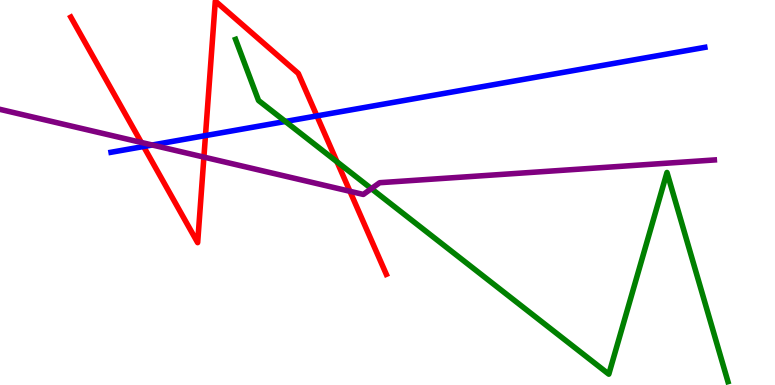[{'lines': ['blue', 'red'], 'intersections': [{'x': 1.85, 'y': 6.19}, {'x': 2.65, 'y': 6.48}, {'x': 4.09, 'y': 6.99}]}, {'lines': ['green', 'red'], 'intersections': [{'x': 4.35, 'y': 5.8}]}, {'lines': ['purple', 'red'], 'intersections': [{'x': 1.82, 'y': 6.3}, {'x': 2.63, 'y': 5.92}, {'x': 4.52, 'y': 5.03}]}, {'lines': ['blue', 'green'], 'intersections': [{'x': 3.68, 'y': 6.84}]}, {'lines': ['blue', 'purple'], 'intersections': [{'x': 1.96, 'y': 6.23}]}, {'lines': ['green', 'purple'], 'intersections': [{'x': 4.79, 'y': 5.1}]}]